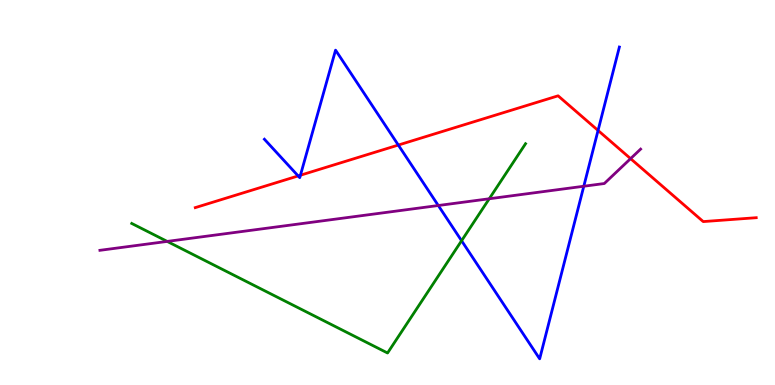[{'lines': ['blue', 'red'], 'intersections': [{'x': 3.85, 'y': 5.43}, {'x': 3.88, 'y': 5.45}, {'x': 5.14, 'y': 6.23}, {'x': 7.72, 'y': 6.61}]}, {'lines': ['green', 'red'], 'intersections': []}, {'lines': ['purple', 'red'], 'intersections': [{'x': 8.14, 'y': 5.88}]}, {'lines': ['blue', 'green'], 'intersections': [{'x': 5.96, 'y': 3.75}]}, {'lines': ['blue', 'purple'], 'intersections': [{'x': 5.66, 'y': 4.66}, {'x': 7.53, 'y': 5.16}]}, {'lines': ['green', 'purple'], 'intersections': [{'x': 2.16, 'y': 3.73}, {'x': 6.31, 'y': 4.84}]}]